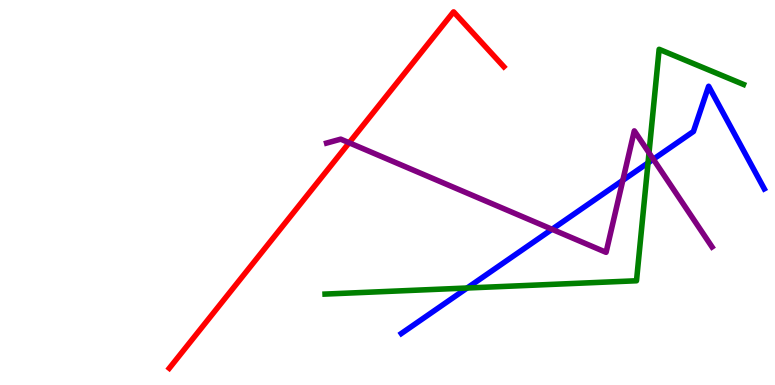[{'lines': ['blue', 'red'], 'intersections': []}, {'lines': ['green', 'red'], 'intersections': []}, {'lines': ['purple', 'red'], 'intersections': [{'x': 4.51, 'y': 6.29}]}, {'lines': ['blue', 'green'], 'intersections': [{'x': 6.03, 'y': 2.52}, {'x': 8.36, 'y': 5.77}]}, {'lines': ['blue', 'purple'], 'intersections': [{'x': 7.12, 'y': 4.04}, {'x': 8.04, 'y': 5.32}, {'x': 8.43, 'y': 5.86}]}, {'lines': ['green', 'purple'], 'intersections': [{'x': 8.37, 'y': 6.03}]}]